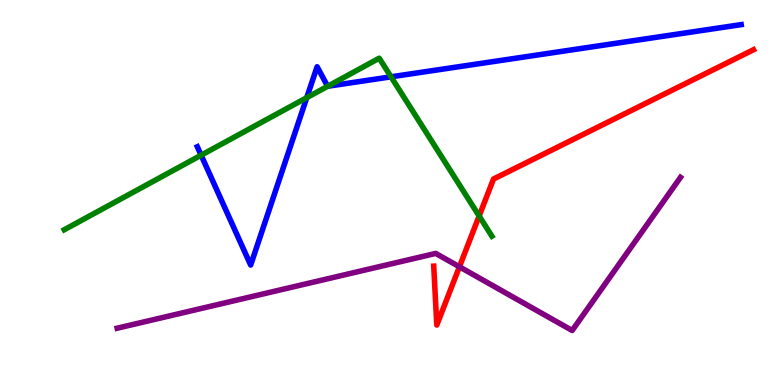[{'lines': ['blue', 'red'], 'intersections': []}, {'lines': ['green', 'red'], 'intersections': [{'x': 6.18, 'y': 4.39}]}, {'lines': ['purple', 'red'], 'intersections': [{'x': 5.93, 'y': 3.07}]}, {'lines': ['blue', 'green'], 'intersections': [{'x': 2.6, 'y': 5.97}, {'x': 3.96, 'y': 7.46}, {'x': 4.23, 'y': 7.76}, {'x': 5.05, 'y': 8.0}]}, {'lines': ['blue', 'purple'], 'intersections': []}, {'lines': ['green', 'purple'], 'intersections': []}]